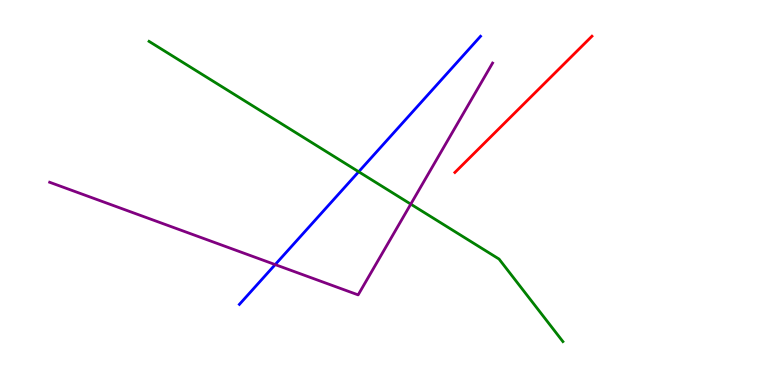[{'lines': ['blue', 'red'], 'intersections': []}, {'lines': ['green', 'red'], 'intersections': []}, {'lines': ['purple', 'red'], 'intersections': []}, {'lines': ['blue', 'green'], 'intersections': [{'x': 4.63, 'y': 5.54}]}, {'lines': ['blue', 'purple'], 'intersections': [{'x': 3.55, 'y': 3.13}]}, {'lines': ['green', 'purple'], 'intersections': [{'x': 5.3, 'y': 4.7}]}]